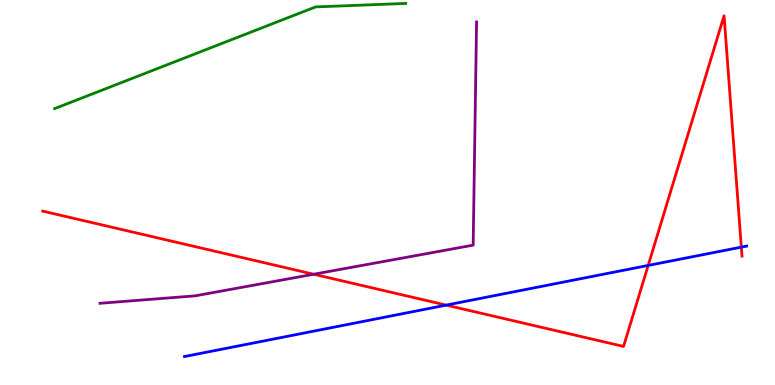[{'lines': ['blue', 'red'], 'intersections': [{'x': 5.76, 'y': 2.07}, {'x': 8.36, 'y': 3.11}, {'x': 9.57, 'y': 3.58}]}, {'lines': ['green', 'red'], 'intersections': []}, {'lines': ['purple', 'red'], 'intersections': [{'x': 4.05, 'y': 2.88}]}, {'lines': ['blue', 'green'], 'intersections': []}, {'lines': ['blue', 'purple'], 'intersections': []}, {'lines': ['green', 'purple'], 'intersections': []}]